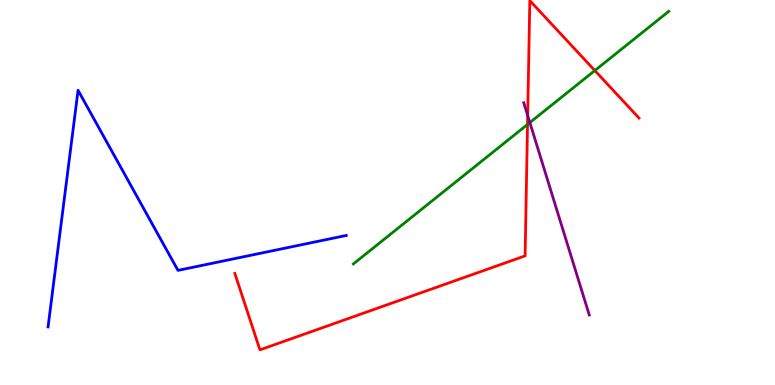[{'lines': ['blue', 'red'], 'intersections': []}, {'lines': ['green', 'red'], 'intersections': [{'x': 6.81, 'y': 6.77}, {'x': 7.68, 'y': 8.17}]}, {'lines': ['purple', 'red'], 'intersections': [{'x': 6.81, 'y': 7.0}]}, {'lines': ['blue', 'green'], 'intersections': []}, {'lines': ['blue', 'purple'], 'intersections': []}, {'lines': ['green', 'purple'], 'intersections': [{'x': 6.84, 'y': 6.82}]}]